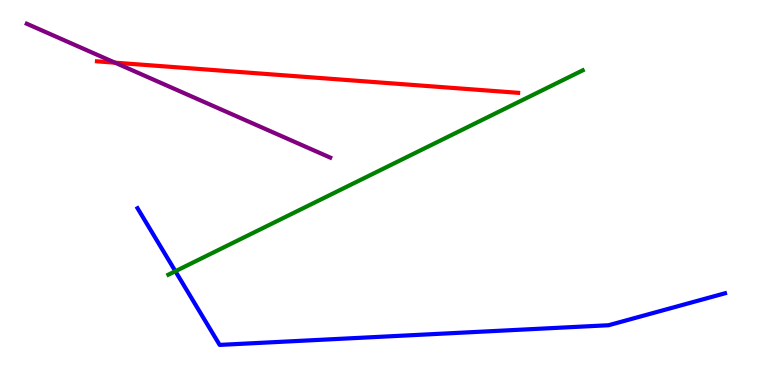[{'lines': ['blue', 'red'], 'intersections': []}, {'lines': ['green', 'red'], 'intersections': []}, {'lines': ['purple', 'red'], 'intersections': [{'x': 1.48, 'y': 8.37}]}, {'lines': ['blue', 'green'], 'intersections': [{'x': 2.26, 'y': 2.96}]}, {'lines': ['blue', 'purple'], 'intersections': []}, {'lines': ['green', 'purple'], 'intersections': []}]